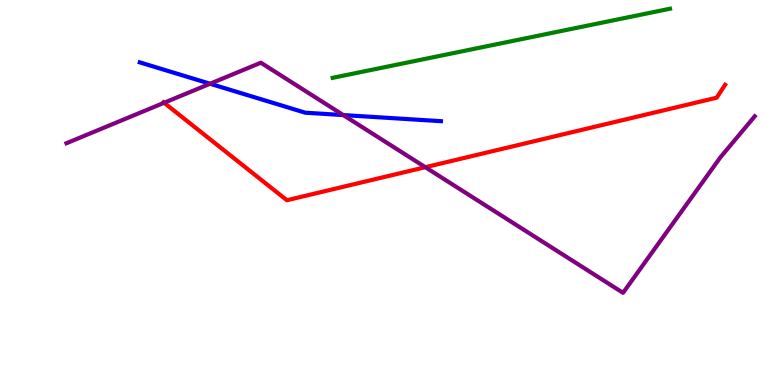[{'lines': ['blue', 'red'], 'intersections': []}, {'lines': ['green', 'red'], 'intersections': []}, {'lines': ['purple', 'red'], 'intersections': [{'x': 2.12, 'y': 7.33}, {'x': 5.49, 'y': 5.66}]}, {'lines': ['blue', 'green'], 'intersections': []}, {'lines': ['blue', 'purple'], 'intersections': [{'x': 2.71, 'y': 7.82}, {'x': 4.43, 'y': 7.01}]}, {'lines': ['green', 'purple'], 'intersections': []}]